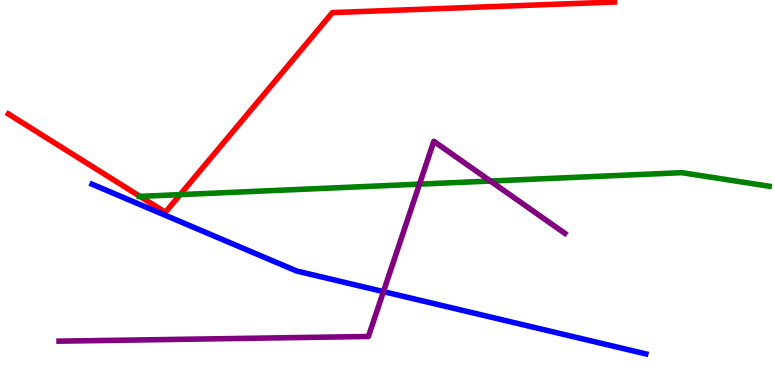[{'lines': ['blue', 'red'], 'intersections': []}, {'lines': ['green', 'red'], 'intersections': [{'x': 1.81, 'y': 4.9}, {'x': 2.32, 'y': 4.94}]}, {'lines': ['purple', 'red'], 'intersections': []}, {'lines': ['blue', 'green'], 'intersections': []}, {'lines': ['blue', 'purple'], 'intersections': [{'x': 4.95, 'y': 2.43}]}, {'lines': ['green', 'purple'], 'intersections': [{'x': 5.41, 'y': 5.22}, {'x': 6.33, 'y': 5.3}]}]